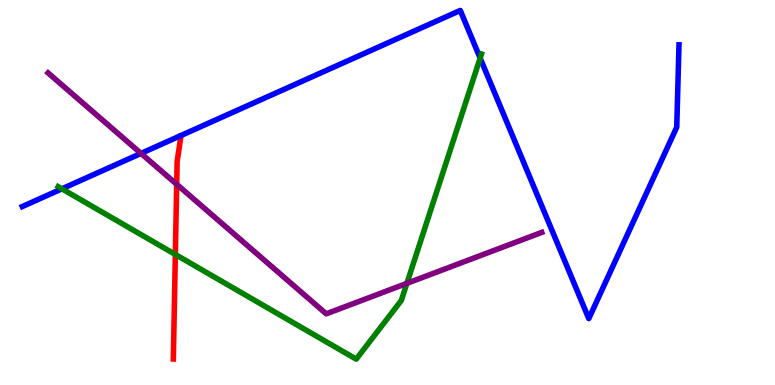[{'lines': ['blue', 'red'], 'intersections': []}, {'lines': ['green', 'red'], 'intersections': [{'x': 2.26, 'y': 3.39}]}, {'lines': ['purple', 'red'], 'intersections': [{'x': 2.28, 'y': 5.21}]}, {'lines': ['blue', 'green'], 'intersections': [{'x': 0.799, 'y': 5.1}, {'x': 6.2, 'y': 8.49}]}, {'lines': ['blue', 'purple'], 'intersections': [{'x': 1.82, 'y': 6.02}]}, {'lines': ['green', 'purple'], 'intersections': [{'x': 5.25, 'y': 2.64}]}]